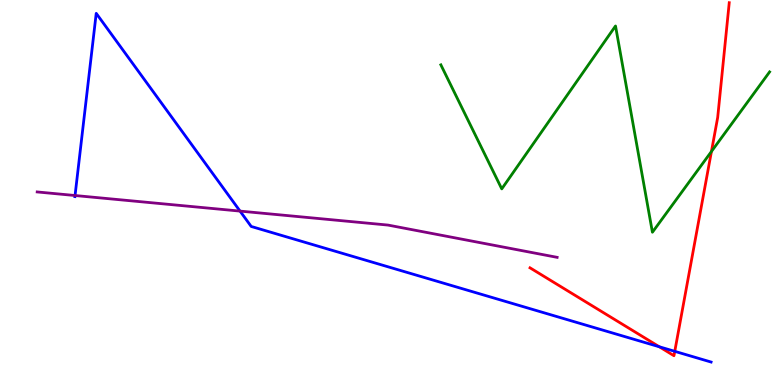[{'lines': ['blue', 'red'], 'intersections': [{'x': 8.51, 'y': 0.993}, {'x': 8.71, 'y': 0.874}]}, {'lines': ['green', 'red'], 'intersections': [{'x': 9.18, 'y': 6.07}]}, {'lines': ['purple', 'red'], 'intersections': []}, {'lines': ['blue', 'green'], 'intersections': []}, {'lines': ['blue', 'purple'], 'intersections': [{'x': 0.968, 'y': 4.92}, {'x': 3.1, 'y': 4.52}]}, {'lines': ['green', 'purple'], 'intersections': []}]